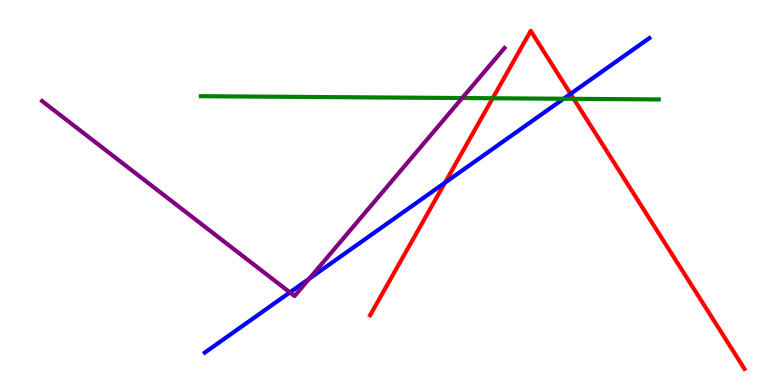[{'lines': ['blue', 'red'], 'intersections': [{'x': 5.74, 'y': 5.26}, {'x': 7.36, 'y': 7.56}]}, {'lines': ['green', 'red'], 'intersections': [{'x': 6.36, 'y': 7.45}, {'x': 7.4, 'y': 7.43}]}, {'lines': ['purple', 'red'], 'intersections': []}, {'lines': ['blue', 'green'], 'intersections': [{'x': 7.27, 'y': 7.43}]}, {'lines': ['blue', 'purple'], 'intersections': [{'x': 3.74, 'y': 2.41}, {'x': 3.99, 'y': 2.76}]}, {'lines': ['green', 'purple'], 'intersections': [{'x': 5.96, 'y': 7.45}]}]